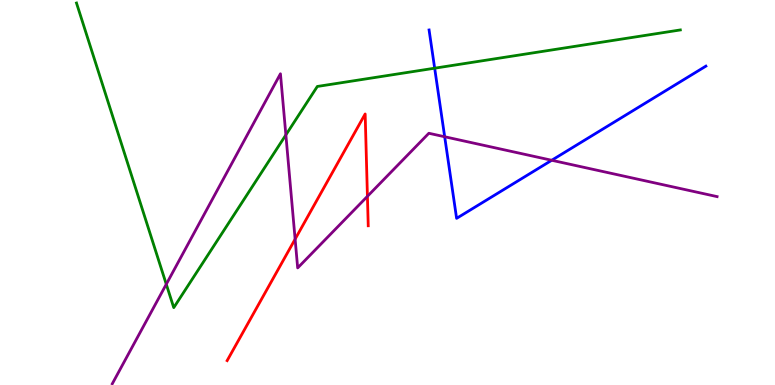[{'lines': ['blue', 'red'], 'intersections': []}, {'lines': ['green', 'red'], 'intersections': []}, {'lines': ['purple', 'red'], 'intersections': [{'x': 3.81, 'y': 3.79}, {'x': 4.74, 'y': 4.9}]}, {'lines': ['blue', 'green'], 'intersections': [{'x': 5.61, 'y': 8.23}]}, {'lines': ['blue', 'purple'], 'intersections': [{'x': 5.74, 'y': 6.45}, {'x': 7.12, 'y': 5.84}]}, {'lines': ['green', 'purple'], 'intersections': [{'x': 2.15, 'y': 2.62}, {'x': 3.69, 'y': 6.5}]}]